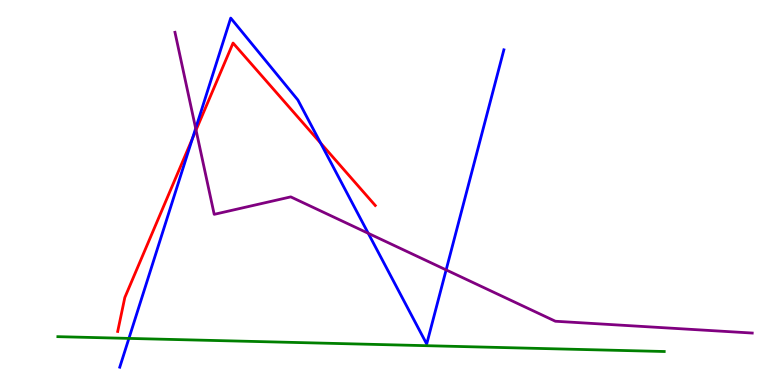[{'lines': ['blue', 'red'], 'intersections': [{'x': 2.48, 'y': 6.4}, {'x': 4.14, 'y': 6.28}]}, {'lines': ['green', 'red'], 'intersections': []}, {'lines': ['purple', 'red'], 'intersections': [{'x': 2.53, 'y': 6.62}]}, {'lines': ['blue', 'green'], 'intersections': [{'x': 1.66, 'y': 1.21}]}, {'lines': ['blue', 'purple'], 'intersections': [{'x': 2.52, 'y': 6.67}, {'x': 4.75, 'y': 3.94}, {'x': 5.76, 'y': 2.99}]}, {'lines': ['green', 'purple'], 'intersections': []}]